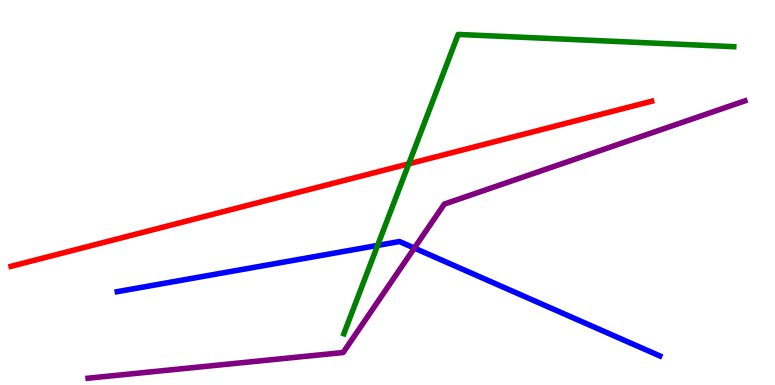[{'lines': ['blue', 'red'], 'intersections': []}, {'lines': ['green', 'red'], 'intersections': [{'x': 5.27, 'y': 5.74}]}, {'lines': ['purple', 'red'], 'intersections': []}, {'lines': ['blue', 'green'], 'intersections': [{'x': 4.87, 'y': 3.63}]}, {'lines': ['blue', 'purple'], 'intersections': [{'x': 5.35, 'y': 3.56}]}, {'lines': ['green', 'purple'], 'intersections': []}]